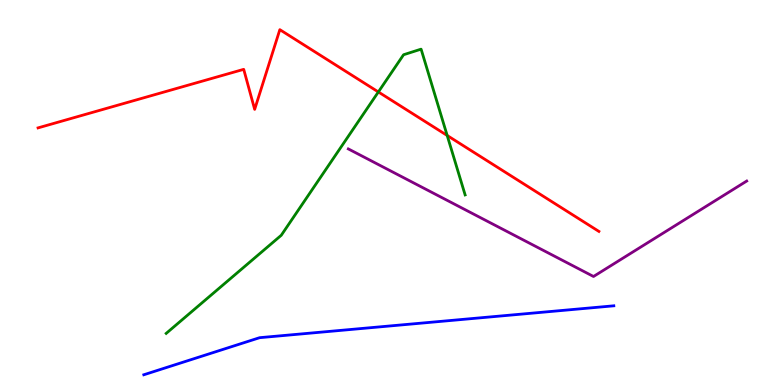[{'lines': ['blue', 'red'], 'intersections': []}, {'lines': ['green', 'red'], 'intersections': [{'x': 4.88, 'y': 7.61}, {'x': 5.77, 'y': 6.48}]}, {'lines': ['purple', 'red'], 'intersections': []}, {'lines': ['blue', 'green'], 'intersections': []}, {'lines': ['blue', 'purple'], 'intersections': []}, {'lines': ['green', 'purple'], 'intersections': []}]